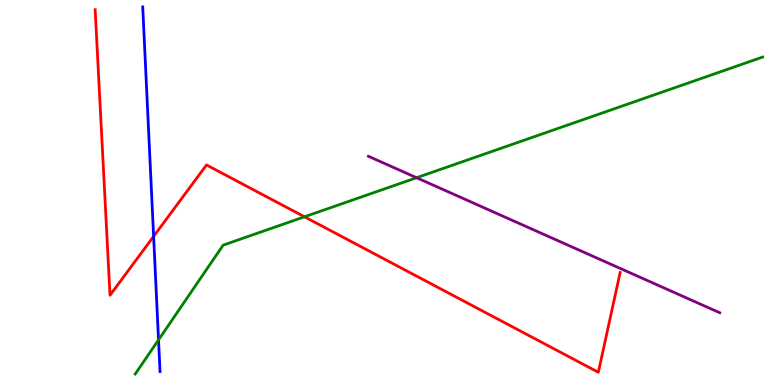[{'lines': ['blue', 'red'], 'intersections': [{'x': 1.98, 'y': 3.86}]}, {'lines': ['green', 'red'], 'intersections': [{'x': 3.93, 'y': 4.37}]}, {'lines': ['purple', 'red'], 'intersections': []}, {'lines': ['blue', 'green'], 'intersections': [{'x': 2.05, 'y': 1.17}]}, {'lines': ['blue', 'purple'], 'intersections': []}, {'lines': ['green', 'purple'], 'intersections': [{'x': 5.38, 'y': 5.38}]}]